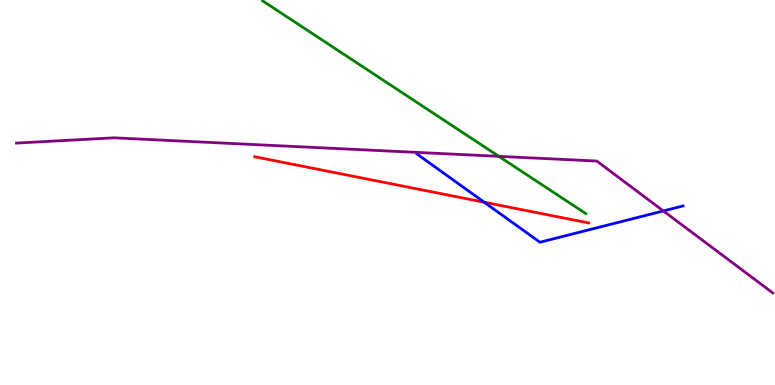[{'lines': ['blue', 'red'], 'intersections': [{'x': 6.25, 'y': 4.75}]}, {'lines': ['green', 'red'], 'intersections': []}, {'lines': ['purple', 'red'], 'intersections': []}, {'lines': ['blue', 'green'], 'intersections': []}, {'lines': ['blue', 'purple'], 'intersections': [{'x': 8.56, 'y': 4.52}]}, {'lines': ['green', 'purple'], 'intersections': [{'x': 6.44, 'y': 5.94}]}]